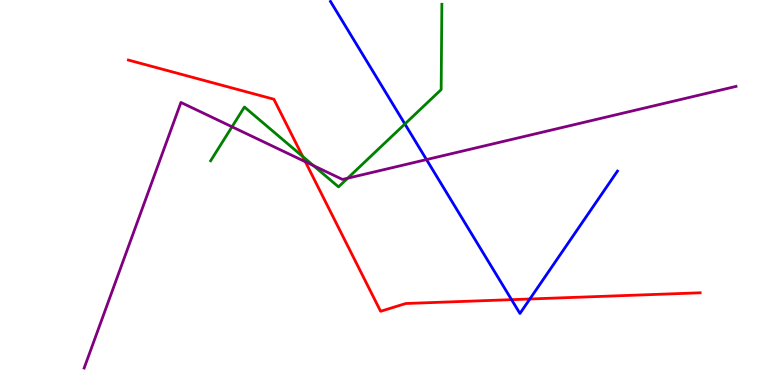[{'lines': ['blue', 'red'], 'intersections': [{'x': 6.6, 'y': 2.22}, {'x': 6.84, 'y': 2.23}]}, {'lines': ['green', 'red'], 'intersections': [{'x': 3.91, 'y': 5.94}]}, {'lines': ['purple', 'red'], 'intersections': [{'x': 3.94, 'y': 5.8}]}, {'lines': ['blue', 'green'], 'intersections': [{'x': 5.22, 'y': 6.78}]}, {'lines': ['blue', 'purple'], 'intersections': [{'x': 5.5, 'y': 5.86}]}, {'lines': ['green', 'purple'], 'intersections': [{'x': 2.99, 'y': 6.71}, {'x': 4.04, 'y': 5.7}, {'x': 4.49, 'y': 5.37}]}]